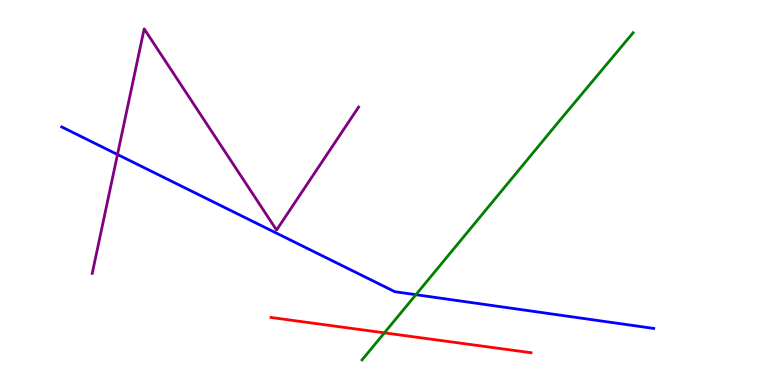[{'lines': ['blue', 'red'], 'intersections': []}, {'lines': ['green', 'red'], 'intersections': [{'x': 4.96, 'y': 1.35}]}, {'lines': ['purple', 'red'], 'intersections': []}, {'lines': ['blue', 'green'], 'intersections': [{'x': 5.37, 'y': 2.35}]}, {'lines': ['blue', 'purple'], 'intersections': [{'x': 1.52, 'y': 5.99}]}, {'lines': ['green', 'purple'], 'intersections': []}]